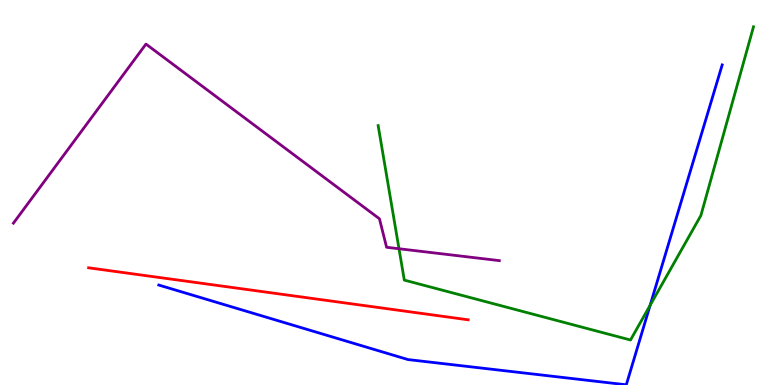[{'lines': ['blue', 'red'], 'intersections': []}, {'lines': ['green', 'red'], 'intersections': []}, {'lines': ['purple', 'red'], 'intersections': []}, {'lines': ['blue', 'green'], 'intersections': [{'x': 8.39, 'y': 2.07}]}, {'lines': ['blue', 'purple'], 'intersections': []}, {'lines': ['green', 'purple'], 'intersections': [{'x': 5.15, 'y': 3.54}]}]